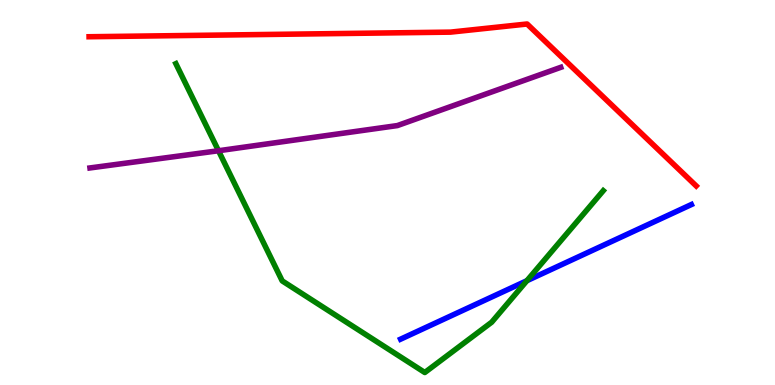[{'lines': ['blue', 'red'], 'intersections': []}, {'lines': ['green', 'red'], 'intersections': []}, {'lines': ['purple', 'red'], 'intersections': []}, {'lines': ['blue', 'green'], 'intersections': [{'x': 6.8, 'y': 2.71}]}, {'lines': ['blue', 'purple'], 'intersections': []}, {'lines': ['green', 'purple'], 'intersections': [{'x': 2.82, 'y': 6.08}]}]